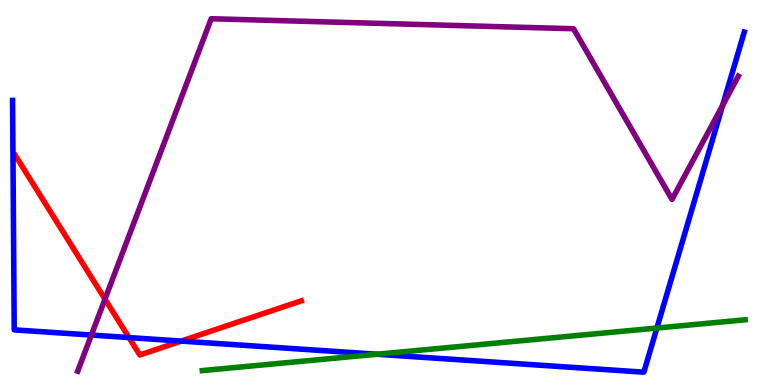[{'lines': ['blue', 'red'], 'intersections': [{'x': 1.66, 'y': 1.23}, {'x': 2.34, 'y': 1.14}]}, {'lines': ['green', 'red'], 'intersections': []}, {'lines': ['purple', 'red'], 'intersections': [{'x': 1.35, 'y': 2.23}]}, {'lines': ['blue', 'green'], 'intersections': [{'x': 4.86, 'y': 0.799}, {'x': 8.48, 'y': 1.48}]}, {'lines': ['blue', 'purple'], 'intersections': [{'x': 1.18, 'y': 1.3}, {'x': 9.32, 'y': 7.26}]}, {'lines': ['green', 'purple'], 'intersections': []}]